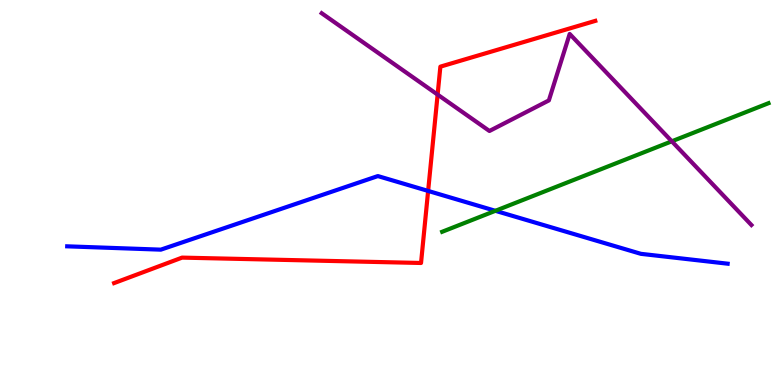[{'lines': ['blue', 'red'], 'intersections': [{'x': 5.52, 'y': 5.04}]}, {'lines': ['green', 'red'], 'intersections': []}, {'lines': ['purple', 'red'], 'intersections': [{'x': 5.65, 'y': 7.54}]}, {'lines': ['blue', 'green'], 'intersections': [{'x': 6.39, 'y': 4.52}]}, {'lines': ['blue', 'purple'], 'intersections': []}, {'lines': ['green', 'purple'], 'intersections': [{'x': 8.67, 'y': 6.33}]}]